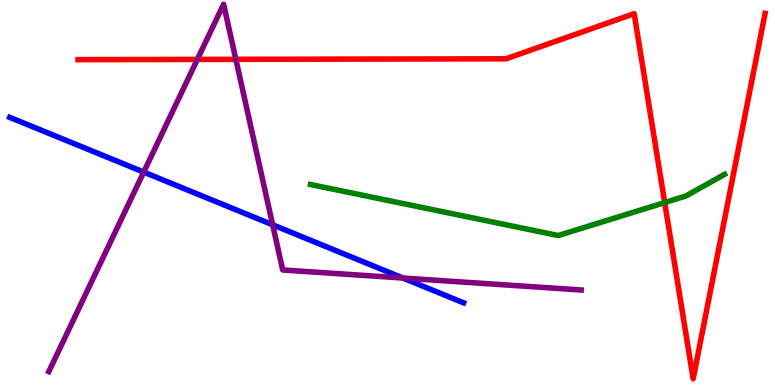[{'lines': ['blue', 'red'], 'intersections': []}, {'lines': ['green', 'red'], 'intersections': [{'x': 8.58, 'y': 4.74}]}, {'lines': ['purple', 'red'], 'intersections': [{'x': 2.55, 'y': 8.46}, {'x': 3.04, 'y': 8.46}]}, {'lines': ['blue', 'green'], 'intersections': []}, {'lines': ['blue', 'purple'], 'intersections': [{'x': 1.85, 'y': 5.53}, {'x': 3.52, 'y': 4.16}, {'x': 5.2, 'y': 2.78}]}, {'lines': ['green', 'purple'], 'intersections': []}]